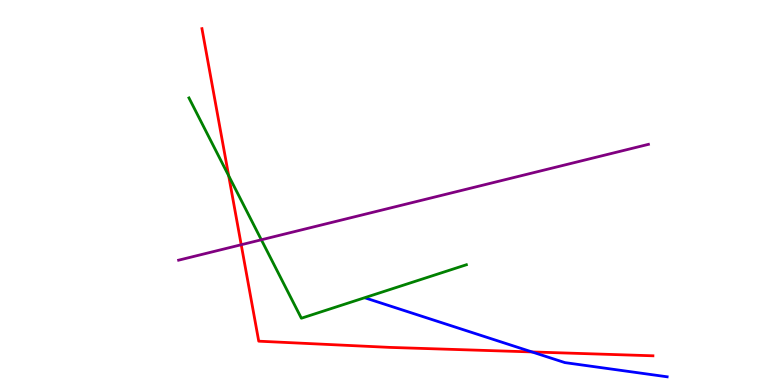[{'lines': ['blue', 'red'], 'intersections': [{'x': 6.86, 'y': 0.859}]}, {'lines': ['green', 'red'], 'intersections': [{'x': 2.95, 'y': 5.43}]}, {'lines': ['purple', 'red'], 'intersections': [{'x': 3.11, 'y': 3.64}]}, {'lines': ['blue', 'green'], 'intersections': []}, {'lines': ['blue', 'purple'], 'intersections': []}, {'lines': ['green', 'purple'], 'intersections': [{'x': 3.37, 'y': 3.77}]}]